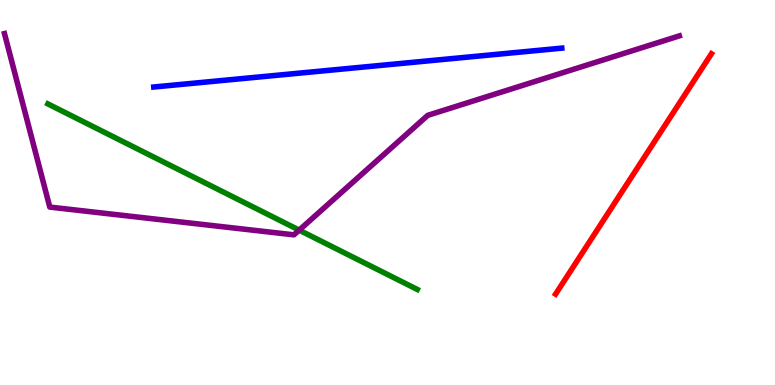[{'lines': ['blue', 'red'], 'intersections': []}, {'lines': ['green', 'red'], 'intersections': []}, {'lines': ['purple', 'red'], 'intersections': []}, {'lines': ['blue', 'green'], 'intersections': []}, {'lines': ['blue', 'purple'], 'intersections': []}, {'lines': ['green', 'purple'], 'intersections': [{'x': 3.86, 'y': 4.02}]}]